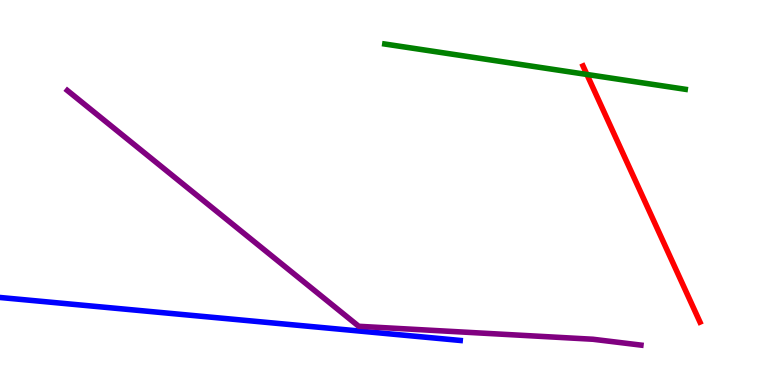[{'lines': ['blue', 'red'], 'intersections': []}, {'lines': ['green', 'red'], 'intersections': [{'x': 7.57, 'y': 8.07}]}, {'lines': ['purple', 'red'], 'intersections': []}, {'lines': ['blue', 'green'], 'intersections': []}, {'lines': ['blue', 'purple'], 'intersections': []}, {'lines': ['green', 'purple'], 'intersections': []}]